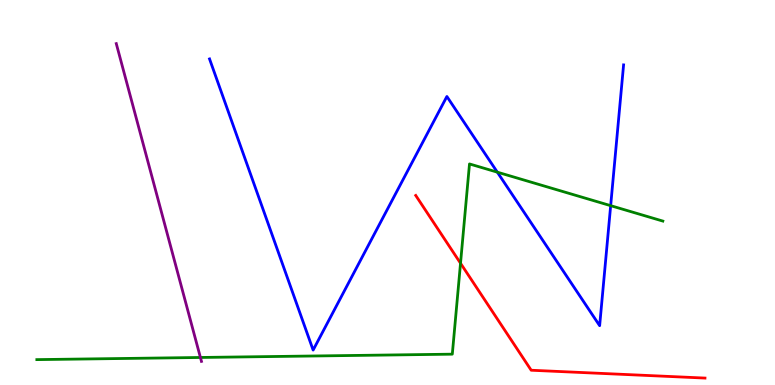[{'lines': ['blue', 'red'], 'intersections': []}, {'lines': ['green', 'red'], 'intersections': [{'x': 5.94, 'y': 3.16}]}, {'lines': ['purple', 'red'], 'intersections': []}, {'lines': ['blue', 'green'], 'intersections': [{'x': 6.42, 'y': 5.53}, {'x': 7.88, 'y': 4.66}]}, {'lines': ['blue', 'purple'], 'intersections': []}, {'lines': ['green', 'purple'], 'intersections': [{'x': 2.59, 'y': 0.715}]}]